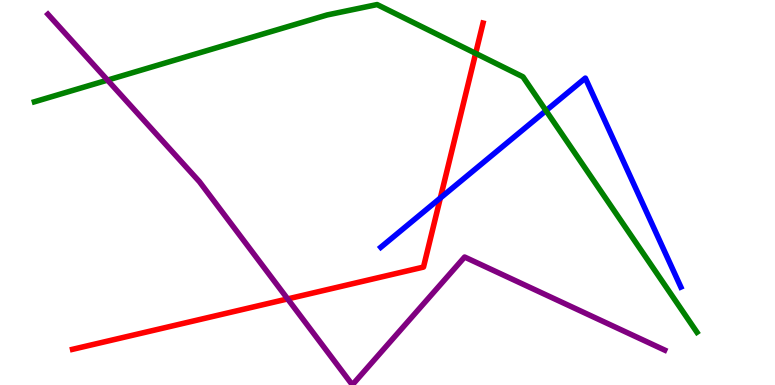[{'lines': ['blue', 'red'], 'intersections': [{'x': 5.68, 'y': 4.86}]}, {'lines': ['green', 'red'], 'intersections': [{'x': 6.14, 'y': 8.61}]}, {'lines': ['purple', 'red'], 'intersections': [{'x': 3.71, 'y': 2.24}]}, {'lines': ['blue', 'green'], 'intersections': [{'x': 7.05, 'y': 7.13}]}, {'lines': ['blue', 'purple'], 'intersections': []}, {'lines': ['green', 'purple'], 'intersections': [{'x': 1.39, 'y': 7.92}]}]